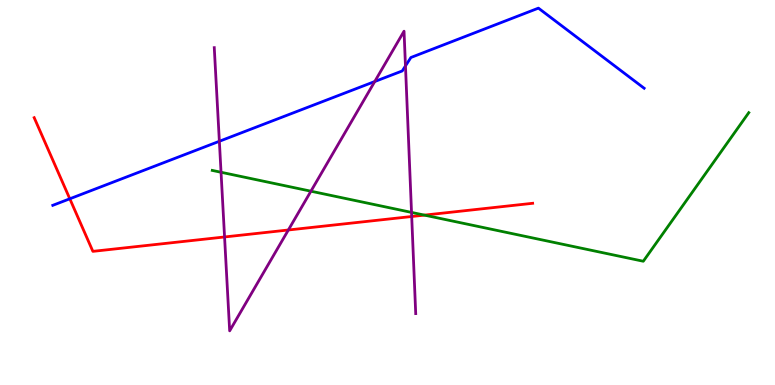[{'lines': ['blue', 'red'], 'intersections': [{'x': 0.901, 'y': 4.84}]}, {'lines': ['green', 'red'], 'intersections': [{'x': 5.48, 'y': 4.41}]}, {'lines': ['purple', 'red'], 'intersections': [{'x': 2.9, 'y': 3.85}, {'x': 3.72, 'y': 4.03}, {'x': 5.31, 'y': 4.38}]}, {'lines': ['blue', 'green'], 'intersections': []}, {'lines': ['blue', 'purple'], 'intersections': [{'x': 2.83, 'y': 6.33}, {'x': 4.84, 'y': 7.88}, {'x': 5.23, 'y': 8.29}]}, {'lines': ['green', 'purple'], 'intersections': [{'x': 2.85, 'y': 5.53}, {'x': 4.01, 'y': 5.03}, {'x': 5.31, 'y': 4.48}]}]